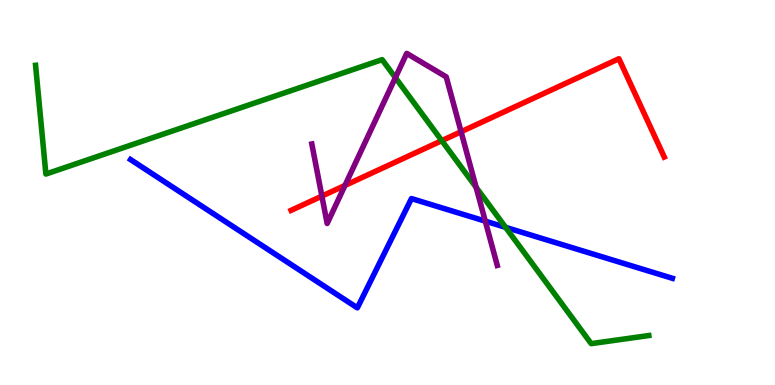[{'lines': ['blue', 'red'], 'intersections': []}, {'lines': ['green', 'red'], 'intersections': [{'x': 5.7, 'y': 6.35}]}, {'lines': ['purple', 'red'], 'intersections': [{'x': 4.15, 'y': 4.91}, {'x': 4.45, 'y': 5.18}, {'x': 5.95, 'y': 6.58}]}, {'lines': ['blue', 'green'], 'intersections': [{'x': 6.52, 'y': 4.1}]}, {'lines': ['blue', 'purple'], 'intersections': [{'x': 6.26, 'y': 4.26}]}, {'lines': ['green', 'purple'], 'intersections': [{'x': 5.1, 'y': 7.98}, {'x': 6.14, 'y': 5.13}]}]